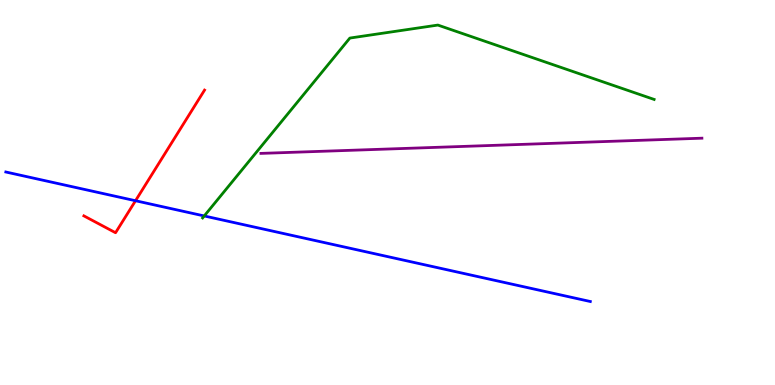[{'lines': ['blue', 'red'], 'intersections': [{'x': 1.75, 'y': 4.79}]}, {'lines': ['green', 'red'], 'intersections': []}, {'lines': ['purple', 'red'], 'intersections': []}, {'lines': ['blue', 'green'], 'intersections': [{'x': 2.64, 'y': 4.39}]}, {'lines': ['blue', 'purple'], 'intersections': []}, {'lines': ['green', 'purple'], 'intersections': []}]